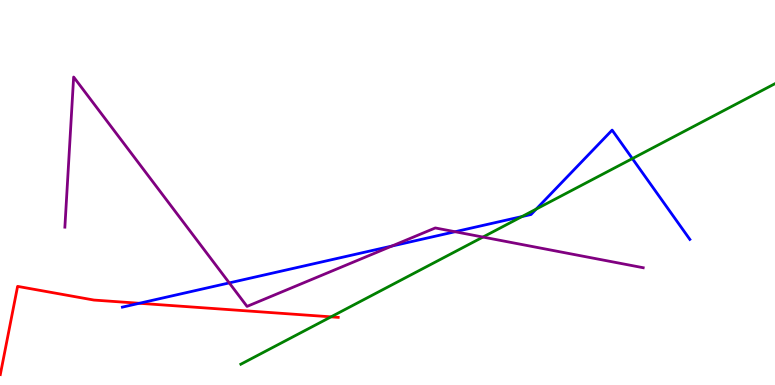[{'lines': ['blue', 'red'], 'intersections': [{'x': 1.8, 'y': 2.12}]}, {'lines': ['green', 'red'], 'intersections': [{'x': 4.27, 'y': 1.77}]}, {'lines': ['purple', 'red'], 'intersections': []}, {'lines': ['blue', 'green'], 'intersections': [{'x': 6.74, 'y': 4.37}, {'x': 6.92, 'y': 4.57}, {'x': 8.16, 'y': 5.88}]}, {'lines': ['blue', 'purple'], 'intersections': [{'x': 2.96, 'y': 2.65}, {'x': 5.06, 'y': 3.61}, {'x': 5.87, 'y': 3.98}]}, {'lines': ['green', 'purple'], 'intersections': [{'x': 6.23, 'y': 3.84}]}]